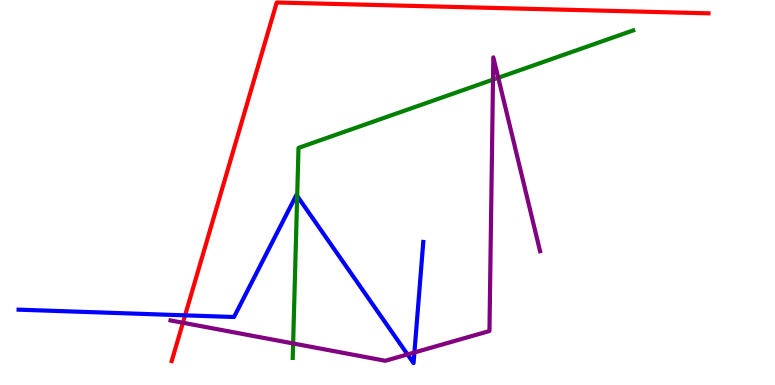[{'lines': ['blue', 'red'], 'intersections': [{'x': 2.39, 'y': 1.81}]}, {'lines': ['green', 'red'], 'intersections': []}, {'lines': ['purple', 'red'], 'intersections': [{'x': 2.36, 'y': 1.62}]}, {'lines': ['blue', 'green'], 'intersections': [{'x': 3.83, 'y': 4.91}]}, {'lines': ['blue', 'purple'], 'intersections': [{'x': 5.26, 'y': 0.794}, {'x': 5.35, 'y': 0.845}]}, {'lines': ['green', 'purple'], 'intersections': [{'x': 3.78, 'y': 1.08}, {'x': 6.36, 'y': 7.93}, {'x': 6.43, 'y': 7.98}]}]